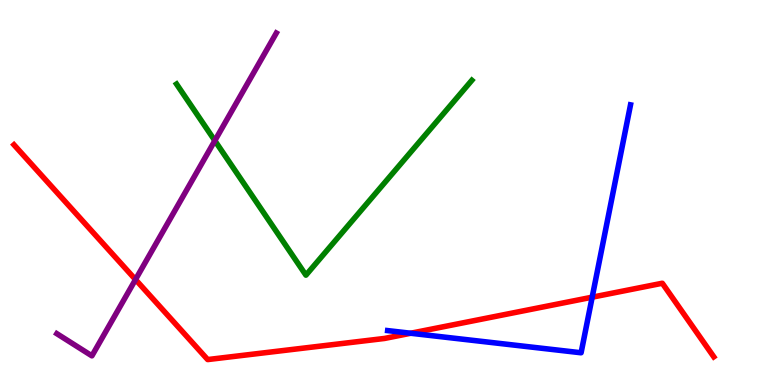[{'lines': ['blue', 'red'], 'intersections': [{'x': 5.3, 'y': 1.34}, {'x': 7.64, 'y': 2.28}]}, {'lines': ['green', 'red'], 'intersections': []}, {'lines': ['purple', 'red'], 'intersections': [{'x': 1.75, 'y': 2.74}]}, {'lines': ['blue', 'green'], 'intersections': []}, {'lines': ['blue', 'purple'], 'intersections': []}, {'lines': ['green', 'purple'], 'intersections': [{'x': 2.77, 'y': 6.35}]}]